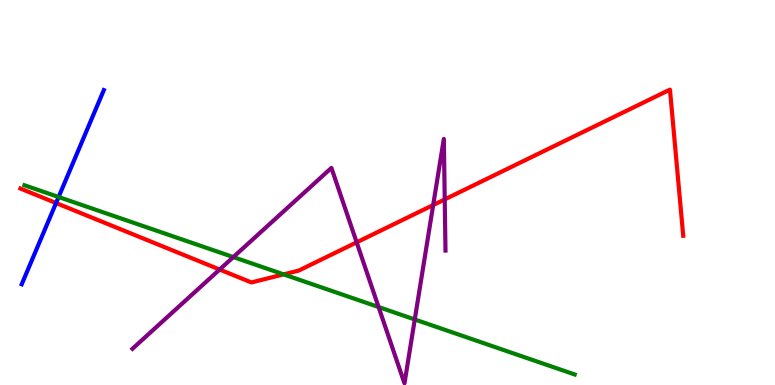[{'lines': ['blue', 'red'], 'intersections': [{'x': 0.723, 'y': 4.73}]}, {'lines': ['green', 'red'], 'intersections': [{'x': 3.66, 'y': 2.87}]}, {'lines': ['purple', 'red'], 'intersections': [{'x': 2.83, 'y': 3.0}, {'x': 4.6, 'y': 3.71}, {'x': 5.59, 'y': 4.67}, {'x': 5.74, 'y': 4.82}]}, {'lines': ['blue', 'green'], 'intersections': [{'x': 0.756, 'y': 4.88}]}, {'lines': ['blue', 'purple'], 'intersections': []}, {'lines': ['green', 'purple'], 'intersections': [{'x': 3.01, 'y': 3.32}, {'x': 4.89, 'y': 2.03}, {'x': 5.35, 'y': 1.7}]}]